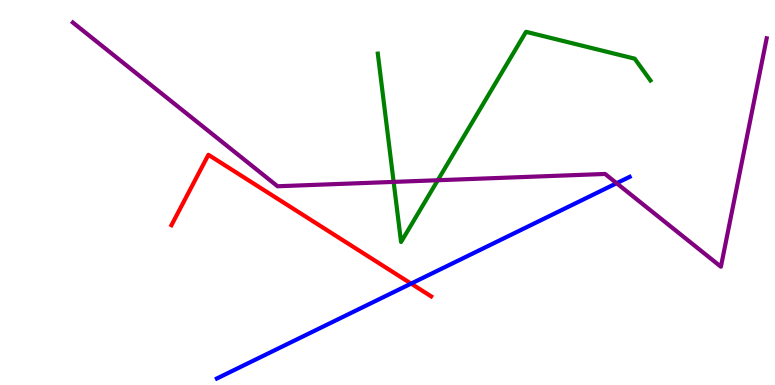[{'lines': ['blue', 'red'], 'intersections': [{'x': 5.3, 'y': 2.63}]}, {'lines': ['green', 'red'], 'intersections': []}, {'lines': ['purple', 'red'], 'intersections': []}, {'lines': ['blue', 'green'], 'intersections': []}, {'lines': ['blue', 'purple'], 'intersections': [{'x': 7.96, 'y': 5.24}]}, {'lines': ['green', 'purple'], 'intersections': [{'x': 5.08, 'y': 5.28}, {'x': 5.65, 'y': 5.32}]}]